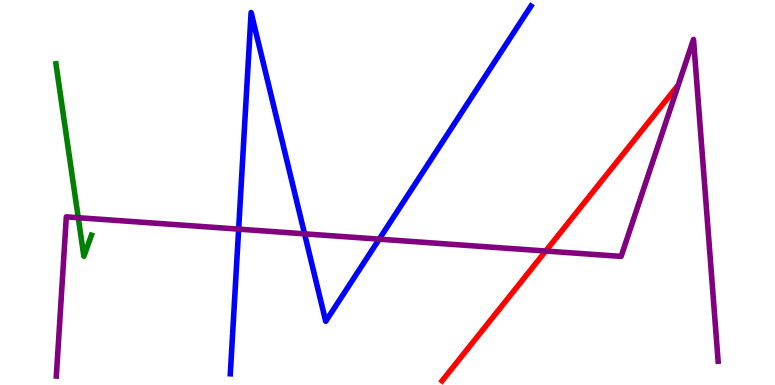[{'lines': ['blue', 'red'], 'intersections': []}, {'lines': ['green', 'red'], 'intersections': []}, {'lines': ['purple', 'red'], 'intersections': [{'x': 7.04, 'y': 3.48}]}, {'lines': ['blue', 'green'], 'intersections': []}, {'lines': ['blue', 'purple'], 'intersections': [{'x': 3.08, 'y': 4.05}, {'x': 3.93, 'y': 3.93}, {'x': 4.89, 'y': 3.79}]}, {'lines': ['green', 'purple'], 'intersections': [{'x': 1.01, 'y': 4.35}]}]